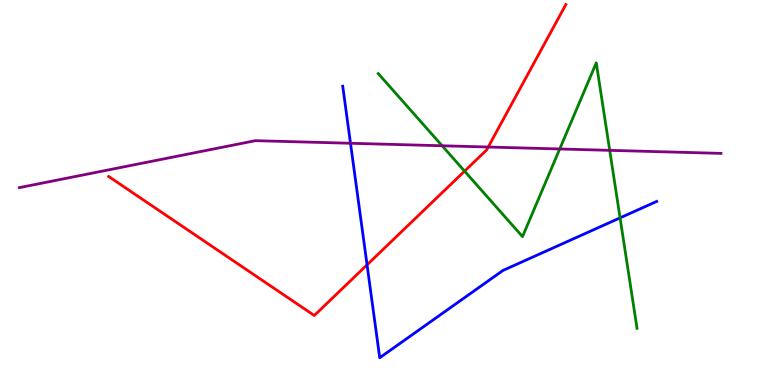[{'lines': ['blue', 'red'], 'intersections': [{'x': 4.74, 'y': 3.12}]}, {'lines': ['green', 'red'], 'intersections': [{'x': 5.99, 'y': 5.55}]}, {'lines': ['purple', 'red'], 'intersections': [{'x': 6.3, 'y': 6.18}]}, {'lines': ['blue', 'green'], 'intersections': [{'x': 8.0, 'y': 4.34}]}, {'lines': ['blue', 'purple'], 'intersections': [{'x': 4.52, 'y': 6.28}]}, {'lines': ['green', 'purple'], 'intersections': [{'x': 5.7, 'y': 6.21}, {'x': 7.22, 'y': 6.13}, {'x': 7.87, 'y': 6.1}]}]